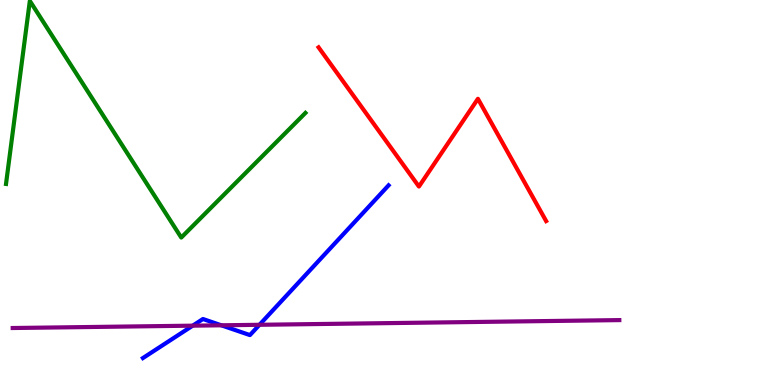[{'lines': ['blue', 'red'], 'intersections': []}, {'lines': ['green', 'red'], 'intersections': []}, {'lines': ['purple', 'red'], 'intersections': []}, {'lines': ['blue', 'green'], 'intersections': []}, {'lines': ['blue', 'purple'], 'intersections': [{'x': 2.49, 'y': 1.54}, {'x': 2.86, 'y': 1.55}, {'x': 3.35, 'y': 1.56}]}, {'lines': ['green', 'purple'], 'intersections': []}]